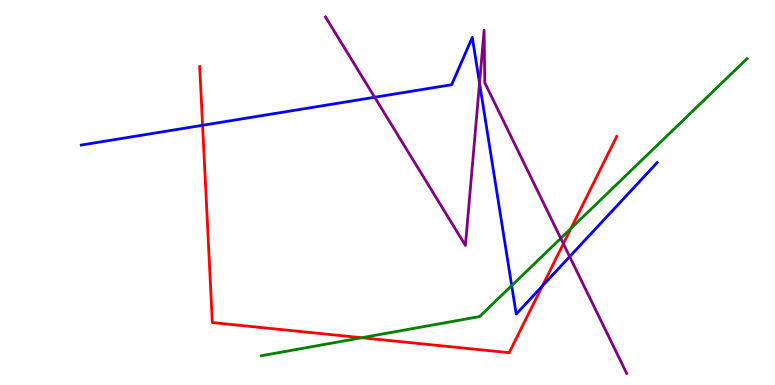[{'lines': ['blue', 'red'], 'intersections': [{'x': 2.61, 'y': 6.75}, {'x': 7.0, 'y': 2.57}]}, {'lines': ['green', 'red'], 'intersections': [{'x': 4.67, 'y': 1.23}, {'x': 7.37, 'y': 4.07}]}, {'lines': ['purple', 'red'], 'intersections': [{'x': 7.27, 'y': 3.67}]}, {'lines': ['blue', 'green'], 'intersections': [{'x': 6.6, 'y': 2.58}]}, {'lines': ['blue', 'purple'], 'intersections': [{'x': 4.83, 'y': 7.47}, {'x': 6.19, 'y': 7.84}, {'x': 7.35, 'y': 3.33}]}, {'lines': ['green', 'purple'], 'intersections': [{'x': 7.24, 'y': 3.81}]}]